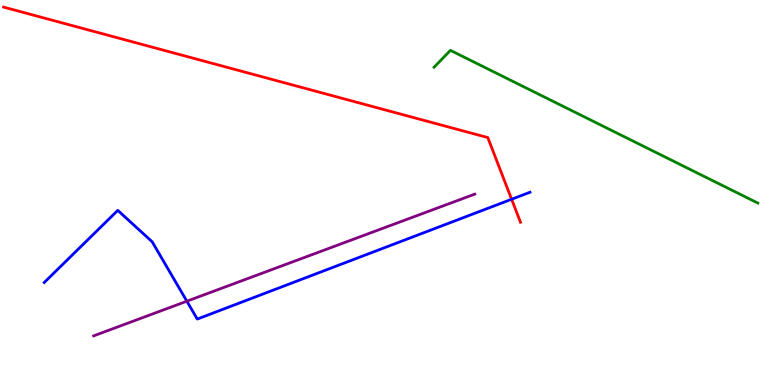[{'lines': ['blue', 'red'], 'intersections': [{'x': 6.6, 'y': 4.82}]}, {'lines': ['green', 'red'], 'intersections': []}, {'lines': ['purple', 'red'], 'intersections': []}, {'lines': ['blue', 'green'], 'intersections': []}, {'lines': ['blue', 'purple'], 'intersections': [{'x': 2.41, 'y': 2.18}]}, {'lines': ['green', 'purple'], 'intersections': []}]